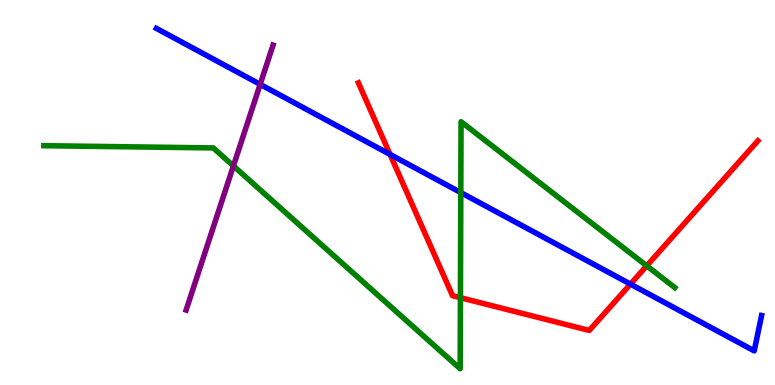[{'lines': ['blue', 'red'], 'intersections': [{'x': 5.03, 'y': 5.99}, {'x': 8.14, 'y': 2.62}]}, {'lines': ['green', 'red'], 'intersections': [{'x': 5.94, 'y': 2.27}, {'x': 8.35, 'y': 3.1}]}, {'lines': ['purple', 'red'], 'intersections': []}, {'lines': ['blue', 'green'], 'intersections': [{'x': 5.95, 'y': 5.0}]}, {'lines': ['blue', 'purple'], 'intersections': [{'x': 3.36, 'y': 7.81}]}, {'lines': ['green', 'purple'], 'intersections': [{'x': 3.01, 'y': 5.69}]}]